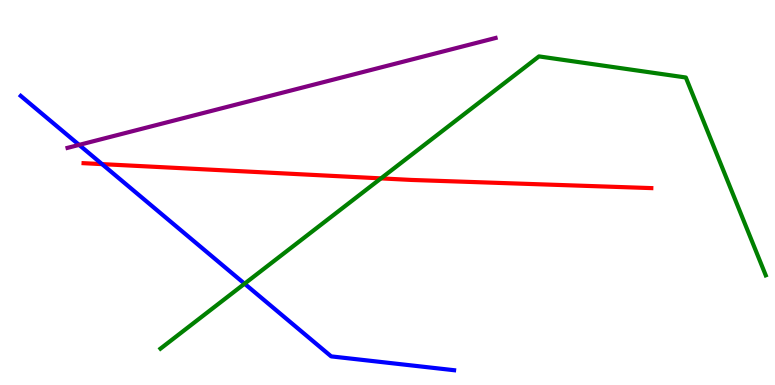[{'lines': ['blue', 'red'], 'intersections': [{'x': 1.32, 'y': 5.74}]}, {'lines': ['green', 'red'], 'intersections': [{'x': 4.92, 'y': 5.37}]}, {'lines': ['purple', 'red'], 'intersections': []}, {'lines': ['blue', 'green'], 'intersections': [{'x': 3.16, 'y': 2.63}]}, {'lines': ['blue', 'purple'], 'intersections': [{'x': 1.02, 'y': 6.24}]}, {'lines': ['green', 'purple'], 'intersections': []}]